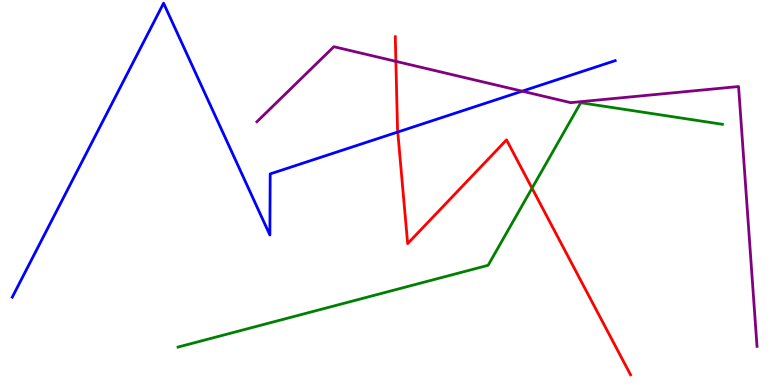[{'lines': ['blue', 'red'], 'intersections': [{'x': 5.13, 'y': 6.57}]}, {'lines': ['green', 'red'], 'intersections': [{'x': 6.86, 'y': 5.11}]}, {'lines': ['purple', 'red'], 'intersections': [{'x': 5.11, 'y': 8.41}]}, {'lines': ['blue', 'green'], 'intersections': []}, {'lines': ['blue', 'purple'], 'intersections': [{'x': 6.74, 'y': 7.63}]}, {'lines': ['green', 'purple'], 'intersections': []}]